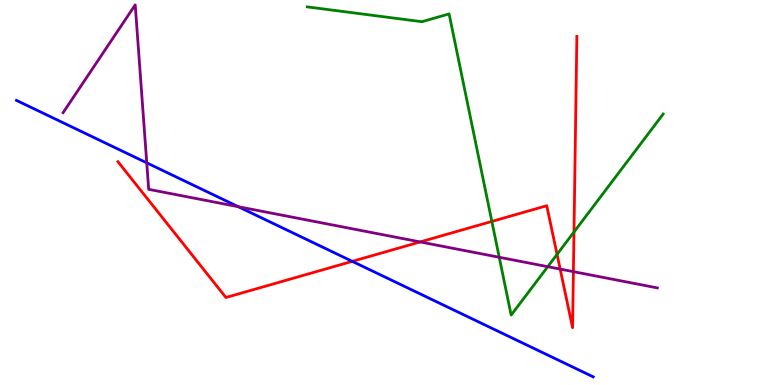[{'lines': ['blue', 'red'], 'intersections': [{'x': 4.55, 'y': 3.21}]}, {'lines': ['green', 'red'], 'intersections': [{'x': 6.35, 'y': 4.25}, {'x': 7.19, 'y': 3.39}, {'x': 7.41, 'y': 3.97}]}, {'lines': ['purple', 'red'], 'intersections': [{'x': 5.42, 'y': 3.72}, {'x': 7.23, 'y': 3.01}, {'x': 7.4, 'y': 2.94}]}, {'lines': ['blue', 'green'], 'intersections': []}, {'lines': ['blue', 'purple'], 'intersections': [{'x': 1.89, 'y': 5.77}, {'x': 3.07, 'y': 4.63}]}, {'lines': ['green', 'purple'], 'intersections': [{'x': 6.44, 'y': 3.32}, {'x': 7.07, 'y': 3.07}]}]